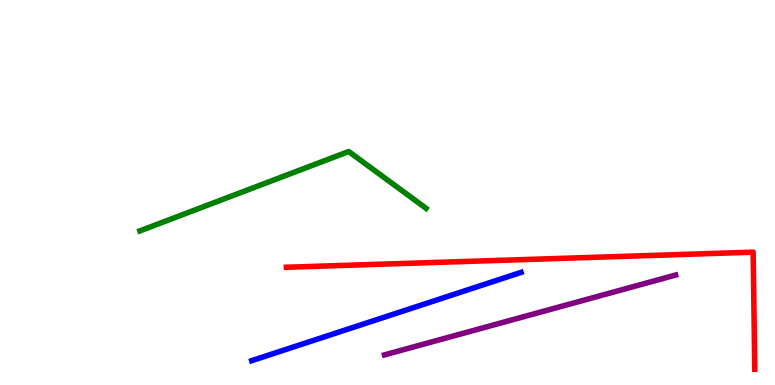[{'lines': ['blue', 'red'], 'intersections': []}, {'lines': ['green', 'red'], 'intersections': []}, {'lines': ['purple', 'red'], 'intersections': []}, {'lines': ['blue', 'green'], 'intersections': []}, {'lines': ['blue', 'purple'], 'intersections': []}, {'lines': ['green', 'purple'], 'intersections': []}]